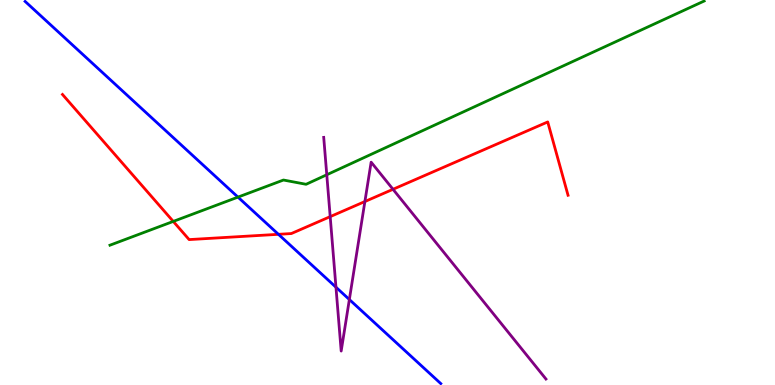[{'lines': ['blue', 'red'], 'intersections': [{'x': 3.59, 'y': 3.91}]}, {'lines': ['green', 'red'], 'intersections': [{'x': 2.24, 'y': 4.25}]}, {'lines': ['purple', 'red'], 'intersections': [{'x': 4.26, 'y': 4.37}, {'x': 4.71, 'y': 4.77}, {'x': 5.07, 'y': 5.08}]}, {'lines': ['blue', 'green'], 'intersections': [{'x': 3.07, 'y': 4.88}]}, {'lines': ['blue', 'purple'], 'intersections': [{'x': 4.34, 'y': 2.54}, {'x': 4.51, 'y': 2.22}]}, {'lines': ['green', 'purple'], 'intersections': [{'x': 4.22, 'y': 5.46}]}]